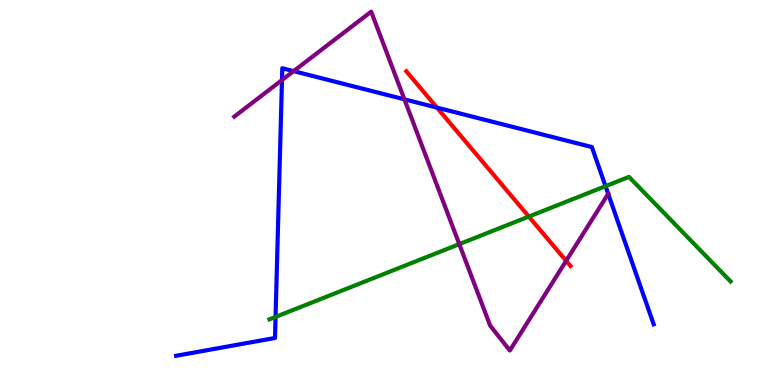[{'lines': ['blue', 'red'], 'intersections': [{'x': 5.64, 'y': 7.2}]}, {'lines': ['green', 'red'], 'intersections': [{'x': 6.82, 'y': 4.37}]}, {'lines': ['purple', 'red'], 'intersections': [{'x': 7.31, 'y': 3.23}]}, {'lines': ['blue', 'green'], 'intersections': [{'x': 3.56, 'y': 1.77}, {'x': 7.81, 'y': 5.16}]}, {'lines': ['blue', 'purple'], 'intersections': [{'x': 3.64, 'y': 7.92}, {'x': 3.79, 'y': 8.15}, {'x': 5.22, 'y': 7.42}, {'x': 7.85, 'y': 4.96}]}, {'lines': ['green', 'purple'], 'intersections': [{'x': 5.93, 'y': 3.66}]}]